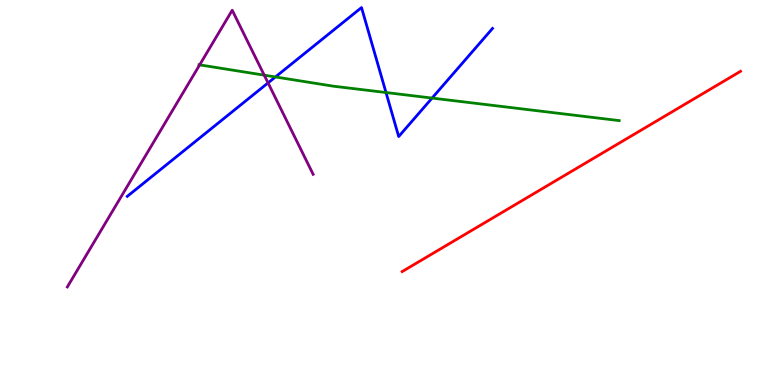[{'lines': ['blue', 'red'], 'intersections': []}, {'lines': ['green', 'red'], 'intersections': []}, {'lines': ['purple', 'red'], 'intersections': []}, {'lines': ['blue', 'green'], 'intersections': [{'x': 3.55, 'y': 8.0}, {'x': 4.98, 'y': 7.6}, {'x': 5.58, 'y': 7.45}]}, {'lines': ['blue', 'purple'], 'intersections': [{'x': 3.46, 'y': 7.85}]}, {'lines': ['green', 'purple'], 'intersections': [{'x': 2.58, 'y': 8.32}, {'x': 3.41, 'y': 8.05}]}]